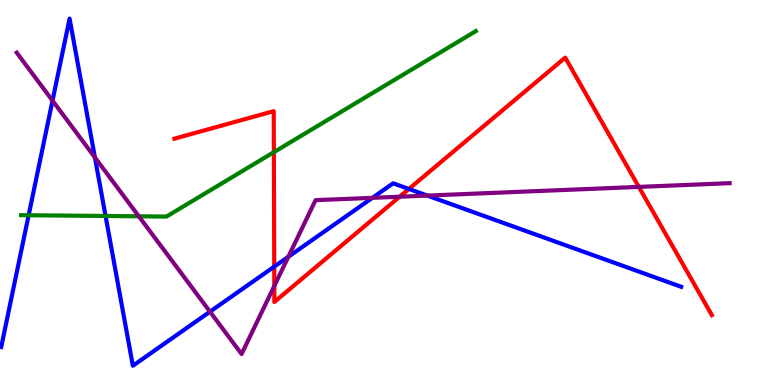[{'lines': ['blue', 'red'], 'intersections': [{'x': 3.54, 'y': 3.07}, {'x': 5.28, 'y': 5.09}]}, {'lines': ['green', 'red'], 'intersections': [{'x': 3.53, 'y': 6.05}]}, {'lines': ['purple', 'red'], 'intersections': [{'x': 3.54, 'y': 2.57}, {'x': 5.16, 'y': 4.89}, {'x': 8.24, 'y': 5.15}]}, {'lines': ['blue', 'green'], 'intersections': [{'x': 0.37, 'y': 4.41}, {'x': 1.36, 'y': 4.39}]}, {'lines': ['blue', 'purple'], 'intersections': [{'x': 0.678, 'y': 7.39}, {'x': 1.22, 'y': 5.91}, {'x': 2.71, 'y': 1.9}, {'x': 3.72, 'y': 3.33}, {'x': 4.81, 'y': 4.86}, {'x': 5.51, 'y': 4.92}]}, {'lines': ['green', 'purple'], 'intersections': [{'x': 1.79, 'y': 4.38}]}]